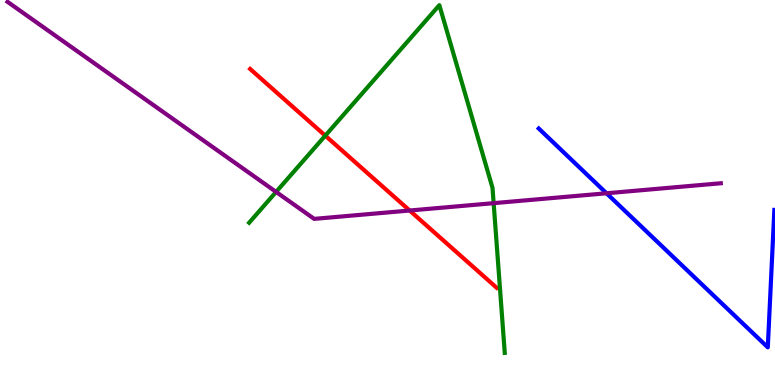[{'lines': ['blue', 'red'], 'intersections': []}, {'lines': ['green', 'red'], 'intersections': [{'x': 4.2, 'y': 6.48}]}, {'lines': ['purple', 'red'], 'intersections': [{'x': 5.29, 'y': 4.53}]}, {'lines': ['blue', 'green'], 'intersections': []}, {'lines': ['blue', 'purple'], 'intersections': [{'x': 7.83, 'y': 4.98}]}, {'lines': ['green', 'purple'], 'intersections': [{'x': 3.56, 'y': 5.02}, {'x': 6.37, 'y': 4.72}]}]